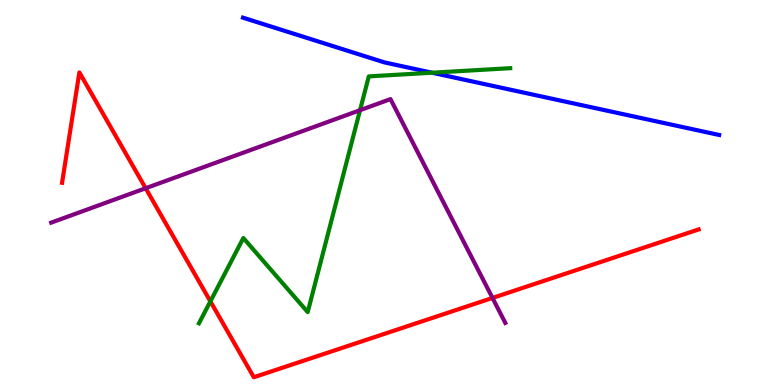[{'lines': ['blue', 'red'], 'intersections': []}, {'lines': ['green', 'red'], 'intersections': [{'x': 2.71, 'y': 2.17}]}, {'lines': ['purple', 'red'], 'intersections': [{'x': 1.88, 'y': 5.11}, {'x': 6.35, 'y': 2.26}]}, {'lines': ['blue', 'green'], 'intersections': [{'x': 5.57, 'y': 8.11}]}, {'lines': ['blue', 'purple'], 'intersections': []}, {'lines': ['green', 'purple'], 'intersections': [{'x': 4.65, 'y': 7.14}]}]